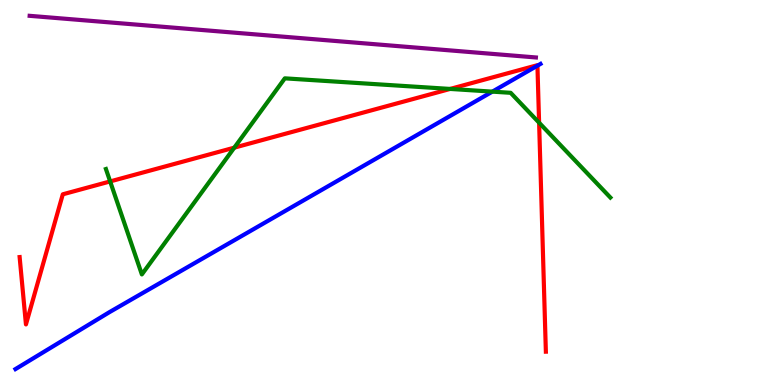[{'lines': ['blue', 'red'], 'intersections': [{'x': 6.93, 'y': 8.29}]}, {'lines': ['green', 'red'], 'intersections': [{'x': 1.42, 'y': 5.29}, {'x': 3.02, 'y': 6.16}, {'x': 5.81, 'y': 7.69}, {'x': 6.96, 'y': 6.81}]}, {'lines': ['purple', 'red'], 'intersections': []}, {'lines': ['blue', 'green'], 'intersections': [{'x': 6.35, 'y': 7.62}]}, {'lines': ['blue', 'purple'], 'intersections': []}, {'lines': ['green', 'purple'], 'intersections': []}]